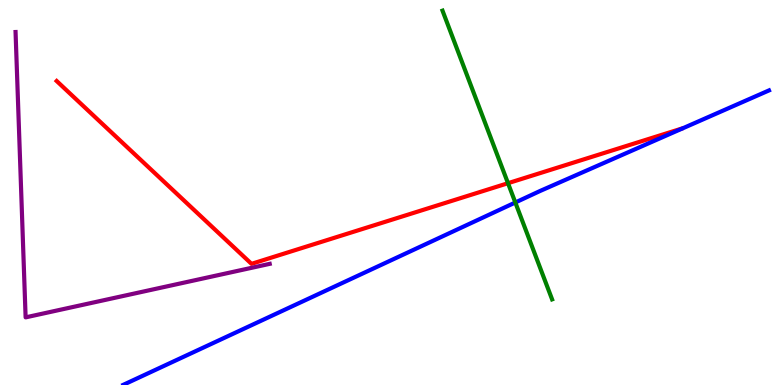[{'lines': ['blue', 'red'], 'intersections': []}, {'lines': ['green', 'red'], 'intersections': [{'x': 6.55, 'y': 5.24}]}, {'lines': ['purple', 'red'], 'intersections': []}, {'lines': ['blue', 'green'], 'intersections': [{'x': 6.65, 'y': 4.74}]}, {'lines': ['blue', 'purple'], 'intersections': []}, {'lines': ['green', 'purple'], 'intersections': []}]